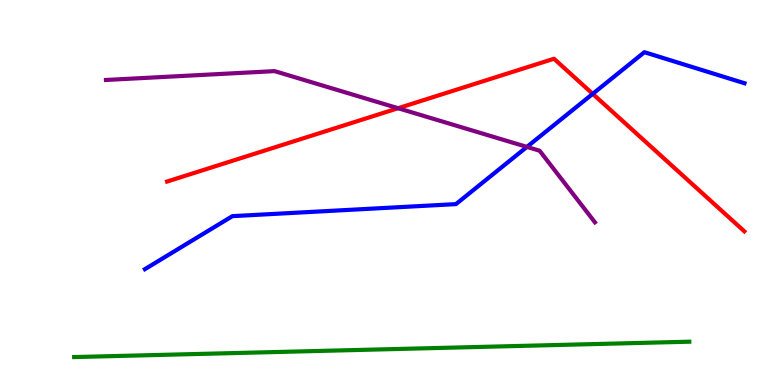[{'lines': ['blue', 'red'], 'intersections': [{'x': 7.65, 'y': 7.56}]}, {'lines': ['green', 'red'], 'intersections': []}, {'lines': ['purple', 'red'], 'intersections': [{'x': 5.14, 'y': 7.19}]}, {'lines': ['blue', 'green'], 'intersections': []}, {'lines': ['blue', 'purple'], 'intersections': [{'x': 6.8, 'y': 6.18}]}, {'lines': ['green', 'purple'], 'intersections': []}]